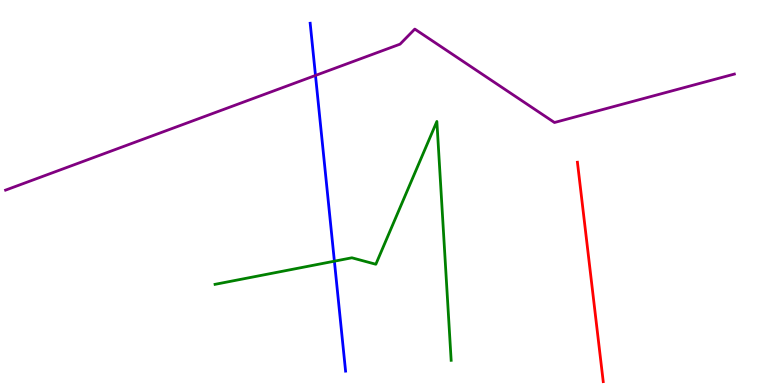[{'lines': ['blue', 'red'], 'intersections': []}, {'lines': ['green', 'red'], 'intersections': []}, {'lines': ['purple', 'red'], 'intersections': []}, {'lines': ['blue', 'green'], 'intersections': [{'x': 4.31, 'y': 3.22}]}, {'lines': ['blue', 'purple'], 'intersections': [{'x': 4.07, 'y': 8.04}]}, {'lines': ['green', 'purple'], 'intersections': []}]